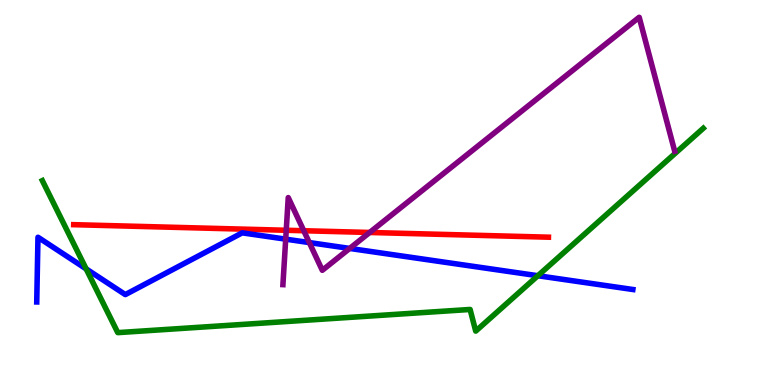[{'lines': ['blue', 'red'], 'intersections': []}, {'lines': ['green', 'red'], 'intersections': []}, {'lines': ['purple', 'red'], 'intersections': [{'x': 3.69, 'y': 4.02}, {'x': 3.92, 'y': 4.01}, {'x': 4.77, 'y': 3.96}]}, {'lines': ['blue', 'green'], 'intersections': [{'x': 1.11, 'y': 3.02}, {'x': 6.94, 'y': 2.84}]}, {'lines': ['blue', 'purple'], 'intersections': [{'x': 3.69, 'y': 3.79}, {'x': 3.99, 'y': 3.7}, {'x': 4.51, 'y': 3.55}]}, {'lines': ['green', 'purple'], 'intersections': []}]